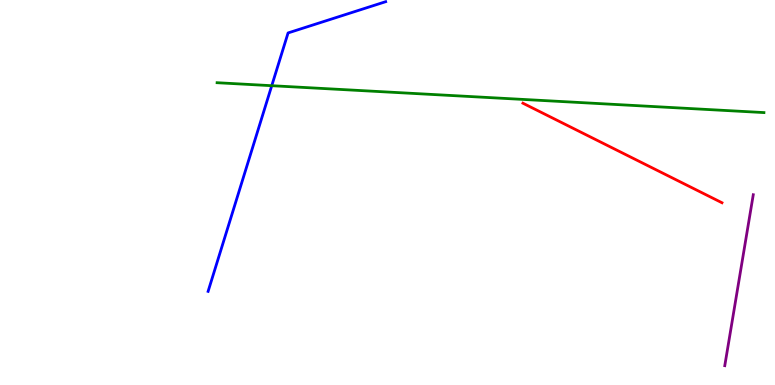[{'lines': ['blue', 'red'], 'intersections': []}, {'lines': ['green', 'red'], 'intersections': []}, {'lines': ['purple', 'red'], 'intersections': []}, {'lines': ['blue', 'green'], 'intersections': [{'x': 3.51, 'y': 7.77}]}, {'lines': ['blue', 'purple'], 'intersections': []}, {'lines': ['green', 'purple'], 'intersections': []}]